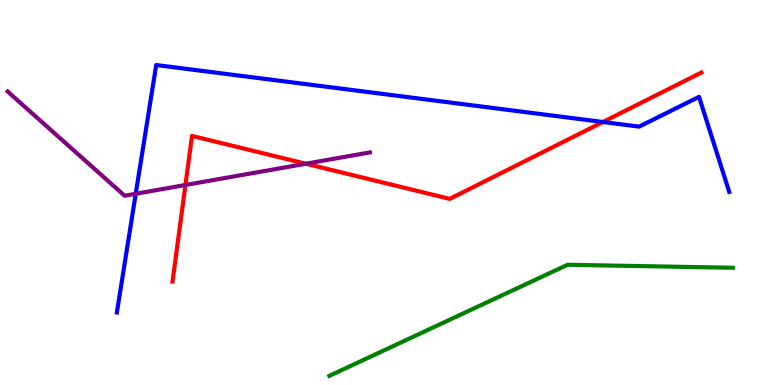[{'lines': ['blue', 'red'], 'intersections': [{'x': 7.78, 'y': 6.83}]}, {'lines': ['green', 'red'], 'intersections': []}, {'lines': ['purple', 'red'], 'intersections': [{'x': 2.39, 'y': 5.19}, {'x': 3.95, 'y': 5.75}]}, {'lines': ['blue', 'green'], 'intersections': []}, {'lines': ['blue', 'purple'], 'intersections': [{'x': 1.75, 'y': 4.97}]}, {'lines': ['green', 'purple'], 'intersections': []}]